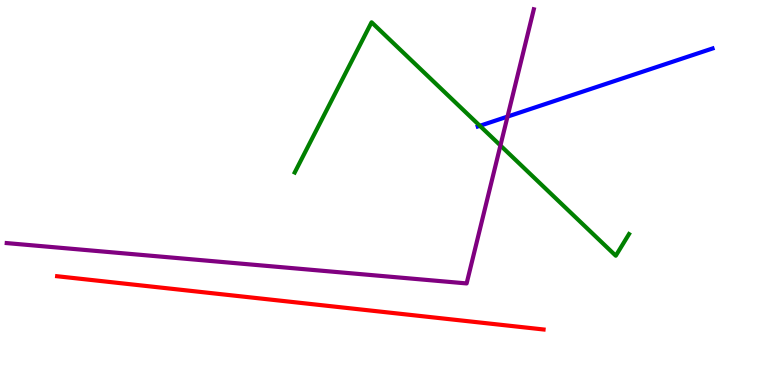[{'lines': ['blue', 'red'], 'intersections': []}, {'lines': ['green', 'red'], 'intersections': []}, {'lines': ['purple', 'red'], 'intersections': []}, {'lines': ['blue', 'green'], 'intersections': [{'x': 6.19, 'y': 6.73}]}, {'lines': ['blue', 'purple'], 'intersections': [{'x': 6.55, 'y': 6.97}]}, {'lines': ['green', 'purple'], 'intersections': [{'x': 6.46, 'y': 6.22}]}]